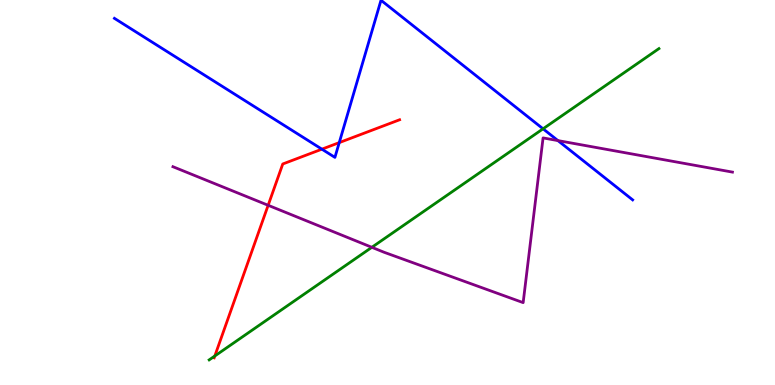[{'lines': ['blue', 'red'], 'intersections': [{'x': 4.15, 'y': 6.13}, {'x': 4.38, 'y': 6.3}]}, {'lines': ['green', 'red'], 'intersections': [{'x': 2.77, 'y': 0.753}]}, {'lines': ['purple', 'red'], 'intersections': [{'x': 3.46, 'y': 4.67}]}, {'lines': ['blue', 'green'], 'intersections': [{'x': 7.01, 'y': 6.65}]}, {'lines': ['blue', 'purple'], 'intersections': [{'x': 7.2, 'y': 6.35}]}, {'lines': ['green', 'purple'], 'intersections': [{'x': 4.8, 'y': 3.58}]}]